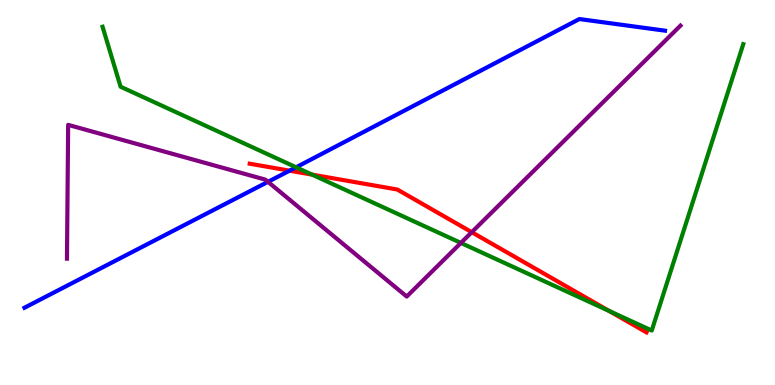[{'lines': ['blue', 'red'], 'intersections': [{'x': 3.74, 'y': 5.57}]}, {'lines': ['green', 'red'], 'intersections': [{'x': 4.03, 'y': 5.46}, {'x': 7.86, 'y': 1.92}]}, {'lines': ['purple', 'red'], 'intersections': [{'x': 6.09, 'y': 3.97}]}, {'lines': ['blue', 'green'], 'intersections': [{'x': 3.82, 'y': 5.65}]}, {'lines': ['blue', 'purple'], 'intersections': [{'x': 3.46, 'y': 5.28}]}, {'lines': ['green', 'purple'], 'intersections': [{'x': 5.95, 'y': 3.69}]}]